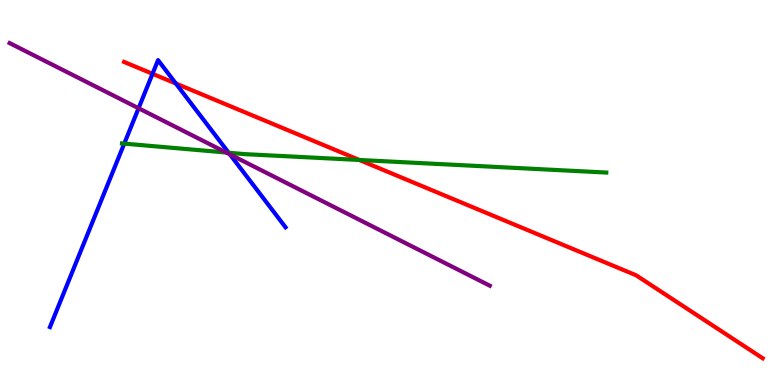[{'lines': ['blue', 'red'], 'intersections': [{'x': 1.97, 'y': 8.08}, {'x': 2.27, 'y': 7.83}]}, {'lines': ['green', 'red'], 'intersections': [{'x': 4.64, 'y': 5.84}]}, {'lines': ['purple', 'red'], 'intersections': []}, {'lines': ['blue', 'green'], 'intersections': [{'x': 1.6, 'y': 6.27}, {'x': 2.95, 'y': 6.03}]}, {'lines': ['blue', 'purple'], 'intersections': [{'x': 1.79, 'y': 7.19}, {'x': 2.97, 'y': 5.99}]}, {'lines': ['green', 'purple'], 'intersections': [{'x': 2.92, 'y': 6.04}]}]